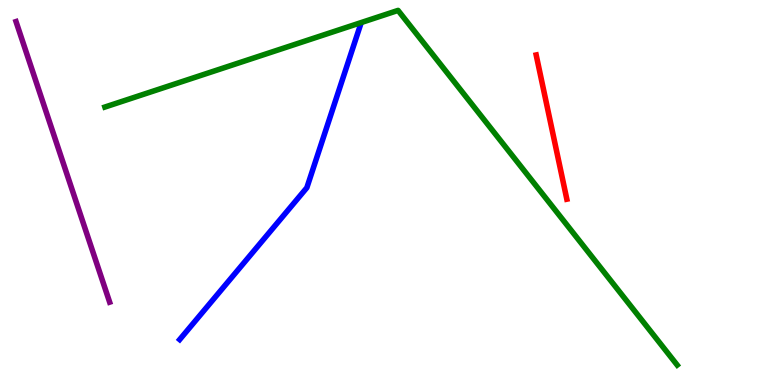[{'lines': ['blue', 'red'], 'intersections': []}, {'lines': ['green', 'red'], 'intersections': []}, {'lines': ['purple', 'red'], 'intersections': []}, {'lines': ['blue', 'green'], 'intersections': []}, {'lines': ['blue', 'purple'], 'intersections': []}, {'lines': ['green', 'purple'], 'intersections': []}]